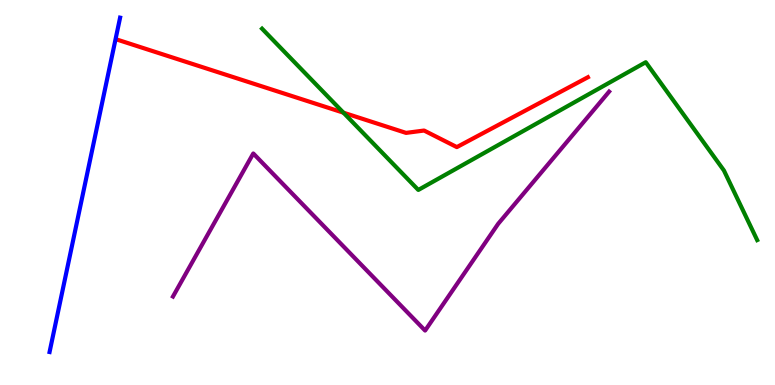[{'lines': ['blue', 'red'], 'intersections': []}, {'lines': ['green', 'red'], 'intersections': [{'x': 4.43, 'y': 7.07}]}, {'lines': ['purple', 'red'], 'intersections': []}, {'lines': ['blue', 'green'], 'intersections': []}, {'lines': ['blue', 'purple'], 'intersections': []}, {'lines': ['green', 'purple'], 'intersections': []}]